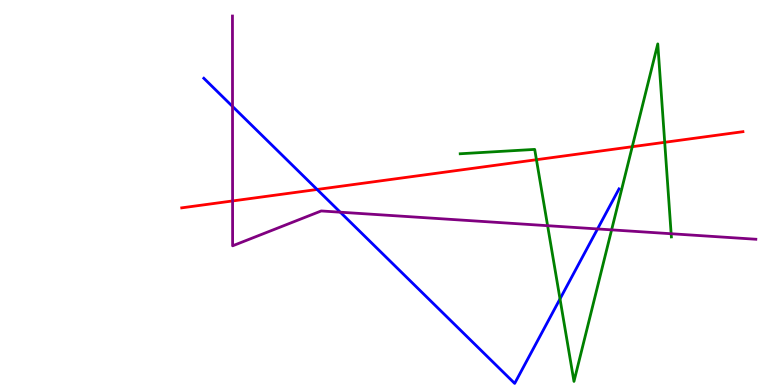[{'lines': ['blue', 'red'], 'intersections': [{'x': 4.09, 'y': 5.08}]}, {'lines': ['green', 'red'], 'intersections': [{'x': 6.92, 'y': 5.85}, {'x': 8.16, 'y': 6.19}, {'x': 8.58, 'y': 6.3}]}, {'lines': ['purple', 'red'], 'intersections': [{'x': 3.0, 'y': 4.78}]}, {'lines': ['blue', 'green'], 'intersections': [{'x': 7.23, 'y': 2.24}]}, {'lines': ['blue', 'purple'], 'intersections': [{'x': 3.0, 'y': 7.24}, {'x': 4.39, 'y': 4.49}, {'x': 7.71, 'y': 4.05}]}, {'lines': ['green', 'purple'], 'intersections': [{'x': 7.07, 'y': 4.14}, {'x': 7.89, 'y': 4.03}, {'x': 8.66, 'y': 3.93}]}]